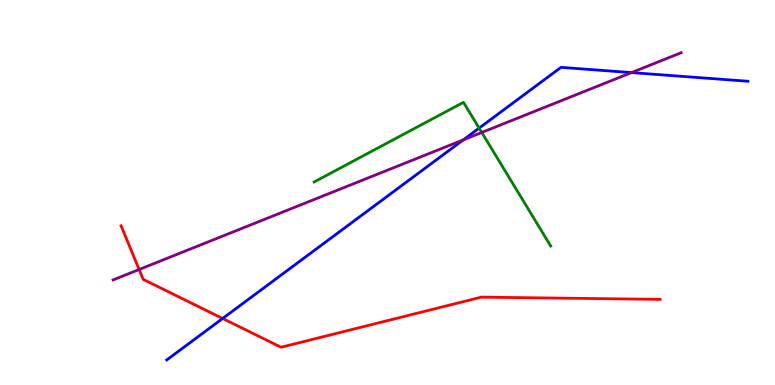[{'lines': ['blue', 'red'], 'intersections': [{'x': 2.87, 'y': 1.73}]}, {'lines': ['green', 'red'], 'intersections': []}, {'lines': ['purple', 'red'], 'intersections': [{'x': 1.8, 'y': 3.0}]}, {'lines': ['blue', 'green'], 'intersections': [{'x': 6.18, 'y': 6.67}]}, {'lines': ['blue', 'purple'], 'intersections': [{'x': 5.98, 'y': 6.37}, {'x': 8.15, 'y': 8.11}]}, {'lines': ['green', 'purple'], 'intersections': [{'x': 6.22, 'y': 6.56}]}]